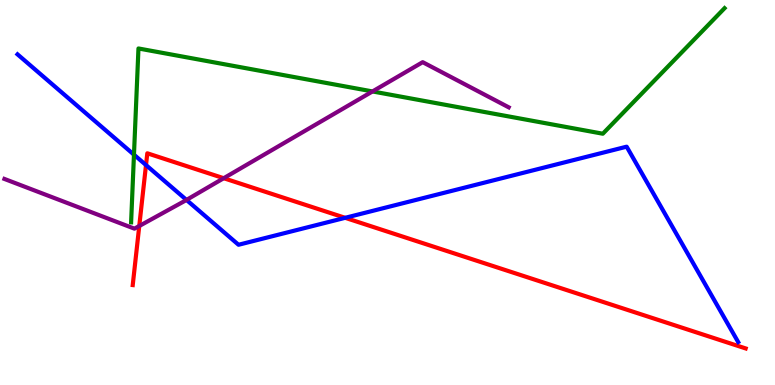[{'lines': ['blue', 'red'], 'intersections': [{'x': 1.88, 'y': 5.71}, {'x': 4.45, 'y': 4.34}]}, {'lines': ['green', 'red'], 'intersections': []}, {'lines': ['purple', 'red'], 'intersections': [{'x': 1.8, 'y': 4.13}, {'x': 2.89, 'y': 5.37}]}, {'lines': ['blue', 'green'], 'intersections': [{'x': 1.73, 'y': 5.98}]}, {'lines': ['blue', 'purple'], 'intersections': [{'x': 2.41, 'y': 4.81}]}, {'lines': ['green', 'purple'], 'intersections': [{'x': 4.81, 'y': 7.63}]}]